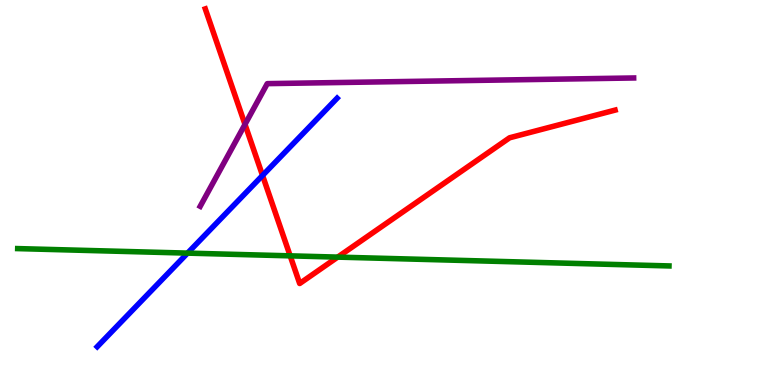[{'lines': ['blue', 'red'], 'intersections': [{'x': 3.39, 'y': 5.44}]}, {'lines': ['green', 'red'], 'intersections': [{'x': 3.74, 'y': 3.35}, {'x': 4.36, 'y': 3.32}]}, {'lines': ['purple', 'red'], 'intersections': [{'x': 3.16, 'y': 6.77}]}, {'lines': ['blue', 'green'], 'intersections': [{'x': 2.42, 'y': 3.43}]}, {'lines': ['blue', 'purple'], 'intersections': []}, {'lines': ['green', 'purple'], 'intersections': []}]